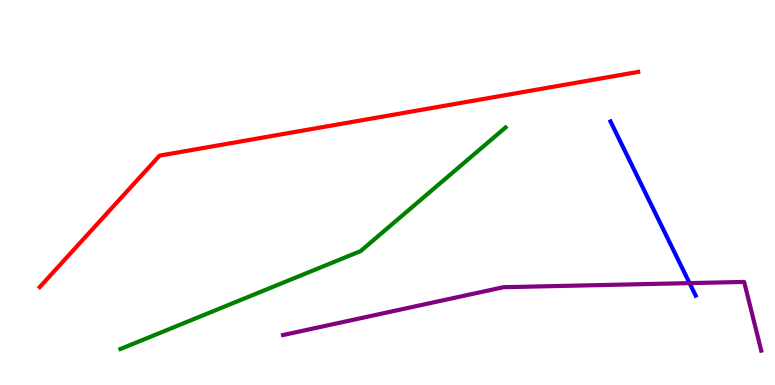[{'lines': ['blue', 'red'], 'intersections': []}, {'lines': ['green', 'red'], 'intersections': []}, {'lines': ['purple', 'red'], 'intersections': []}, {'lines': ['blue', 'green'], 'intersections': []}, {'lines': ['blue', 'purple'], 'intersections': [{'x': 8.9, 'y': 2.65}]}, {'lines': ['green', 'purple'], 'intersections': []}]